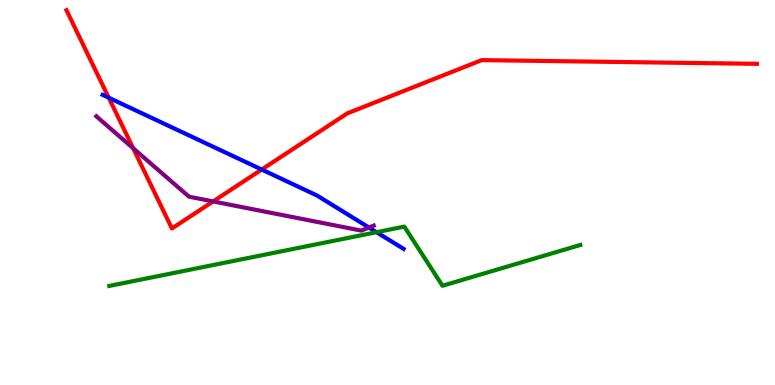[{'lines': ['blue', 'red'], 'intersections': [{'x': 1.4, 'y': 7.46}, {'x': 3.38, 'y': 5.6}]}, {'lines': ['green', 'red'], 'intersections': []}, {'lines': ['purple', 'red'], 'intersections': [{'x': 1.72, 'y': 6.15}, {'x': 2.75, 'y': 4.77}]}, {'lines': ['blue', 'green'], 'intersections': [{'x': 4.86, 'y': 3.97}]}, {'lines': ['blue', 'purple'], 'intersections': [{'x': 4.76, 'y': 4.09}]}, {'lines': ['green', 'purple'], 'intersections': []}]